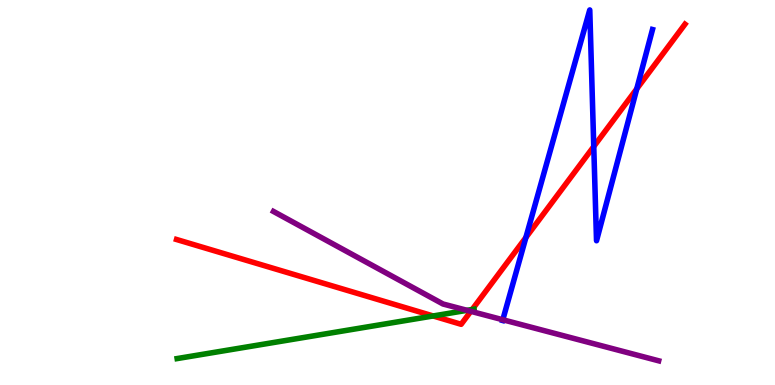[{'lines': ['blue', 'red'], 'intersections': [{'x': 6.79, 'y': 3.83}, {'x': 7.66, 'y': 6.19}, {'x': 8.22, 'y': 7.69}]}, {'lines': ['green', 'red'], 'intersections': [{'x': 5.59, 'y': 1.79}, {'x': 6.09, 'y': 1.96}]}, {'lines': ['purple', 'red'], 'intersections': [{'x': 6.08, 'y': 1.91}]}, {'lines': ['blue', 'green'], 'intersections': []}, {'lines': ['blue', 'purple'], 'intersections': [{'x': 6.49, 'y': 1.69}]}, {'lines': ['green', 'purple'], 'intersections': [{'x': 6.03, 'y': 1.94}]}]